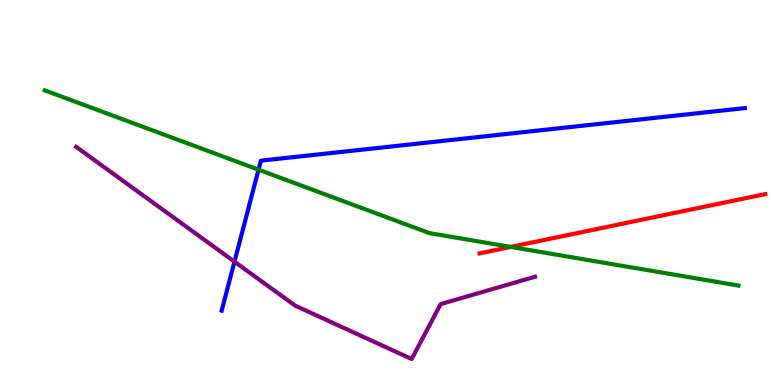[{'lines': ['blue', 'red'], 'intersections': []}, {'lines': ['green', 'red'], 'intersections': [{'x': 6.59, 'y': 3.59}]}, {'lines': ['purple', 'red'], 'intersections': []}, {'lines': ['blue', 'green'], 'intersections': [{'x': 3.34, 'y': 5.59}]}, {'lines': ['blue', 'purple'], 'intersections': [{'x': 3.03, 'y': 3.2}]}, {'lines': ['green', 'purple'], 'intersections': []}]